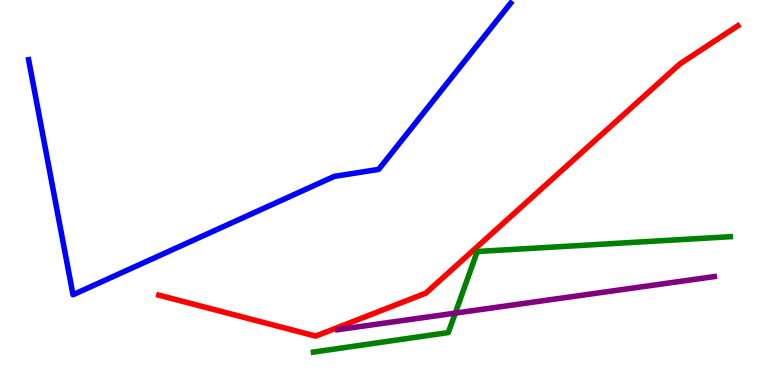[{'lines': ['blue', 'red'], 'intersections': []}, {'lines': ['green', 'red'], 'intersections': []}, {'lines': ['purple', 'red'], 'intersections': []}, {'lines': ['blue', 'green'], 'intersections': []}, {'lines': ['blue', 'purple'], 'intersections': []}, {'lines': ['green', 'purple'], 'intersections': [{'x': 5.87, 'y': 1.87}]}]